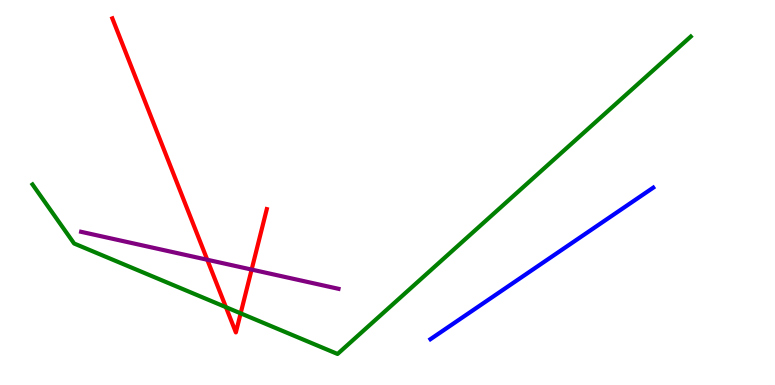[{'lines': ['blue', 'red'], 'intersections': []}, {'lines': ['green', 'red'], 'intersections': [{'x': 2.92, 'y': 2.02}, {'x': 3.11, 'y': 1.86}]}, {'lines': ['purple', 'red'], 'intersections': [{'x': 2.67, 'y': 3.25}, {'x': 3.25, 'y': 3.0}]}, {'lines': ['blue', 'green'], 'intersections': []}, {'lines': ['blue', 'purple'], 'intersections': []}, {'lines': ['green', 'purple'], 'intersections': []}]